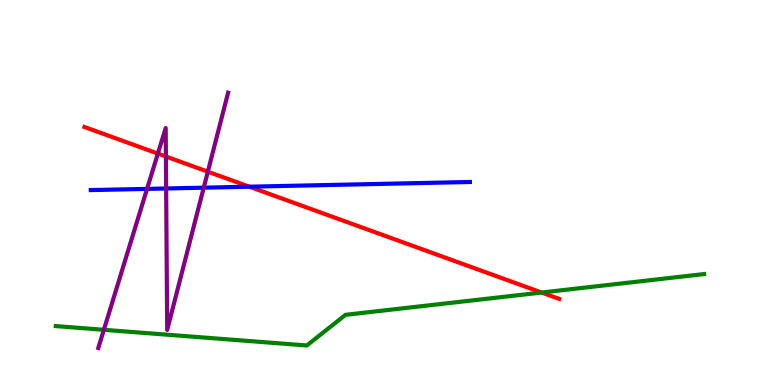[{'lines': ['blue', 'red'], 'intersections': [{'x': 3.22, 'y': 5.15}]}, {'lines': ['green', 'red'], 'intersections': [{'x': 6.99, 'y': 2.4}]}, {'lines': ['purple', 'red'], 'intersections': [{'x': 2.04, 'y': 6.01}, {'x': 2.14, 'y': 5.94}, {'x': 2.68, 'y': 5.54}]}, {'lines': ['blue', 'green'], 'intersections': []}, {'lines': ['blue', 'purple'], 'intersections': [{'x': 1.9, 'y': 5.09}, {'x': 2.14, 'y': 5.1}, {'x': 2.63, 'y': 5.13}]}, {'lines': ['green', 'purple'], 'intersections': [{'x': 1.34, 'y': 1.43}]}]